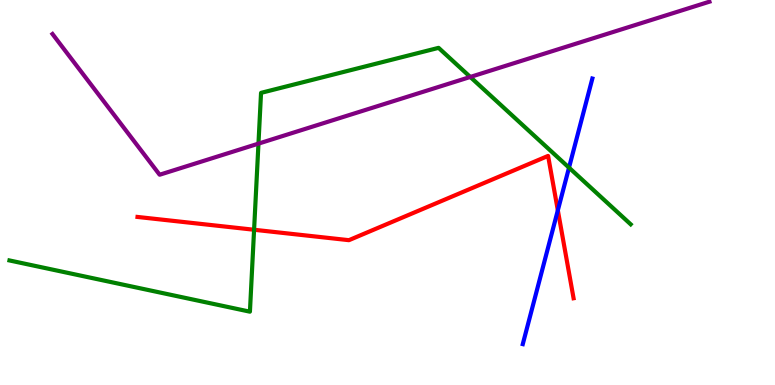[{'lines': ['blue', 'red'], 'intersections': [{'x': 7.2, 'y': 4.54}]}, {'lines': ['green', 'red'], 'intersections': [{'x': 3.28, 'y': 4.03}]}, {'lines': ['purple', 'red'], 'intersections': []}, {'lines': ['blue', 'green'], 'intersections': [{'x': 7.34, 'y': 5.65}]}, {'lines': ['blue', 'purple'], 'intersections': []}, {'lines': ['green', 'purple'], 'intersections': [{'x': 3.33, 'y': 6.27}, {'x': 6.07, 'y': 8.0}]}]